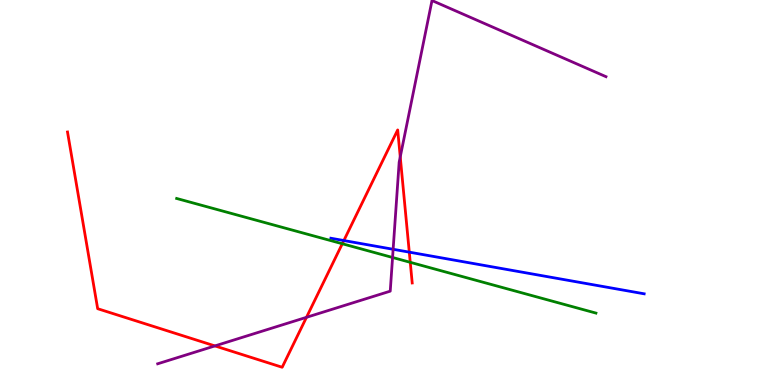[{'lines': ['blue', 'red'], 'intersections': [{'x': 4.44, 'y': 3.75}, {'x': 5.28, 'y': 3.45}]}, {'lines': ['green', 'red'], 'intersections': [{'x': 4.42, 'y': 3.67}, {'x': 5.29, 'y': 3.19}]}, {'lines': ['purple', 'red'], 'intersections': [{'x': 2.77, 'y': 1.02}, {'x': 3.95, 'y': 1.76}, {'x': 5.16, 'y': 5.93}]}, {'lines': ['blue', 'green'], 'intersections': []}, {'lines': ['blue', 'purple'], 'intersections': [{'x': 5.07, 'y': 3.53}]}, {'lines': ['green', 'purple'], 'intersections': [{'x': 5.07, 'y': 3.31}]}]